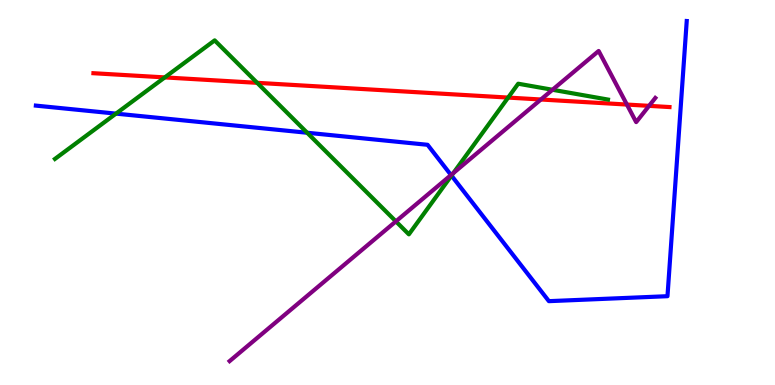[{'lines': ['blue', 'red'], 'intersections': []}, {'lines': ['green', 'red'], 'intersections': [{'x': 2.13, 'y': 7.99}, {'x': 3.32, 'y': 7.85}, {'x': 6.56, 'y': 7.47}]}, {'lines': ['purple', 'red'], 'intersections': [{'x': 6.98, 'y': 7.42}, {'x': 8.09, 'y': 7.28}, {'x': 8.37, 'y': 7.25}]}, {'lines': ['blue', 'green'], 'intersections': [{'x': 1.5, 'y': 7.05}, {'x': 3.96, 'y': 6.55}, {'x': 5.83, 'y': 5.44}]}, {'lines': ['blue', 'purple'], 'intersections': [{'x': 5.82, 'y': 5.45}]}, {'lines': ['green', 'purple'], 'intersections': [{'x': 5.11, 'y': 4.25}, {'x': 5.85, 'y': 5.5}, {'x': 7.13, 'y': 7.67}]}]